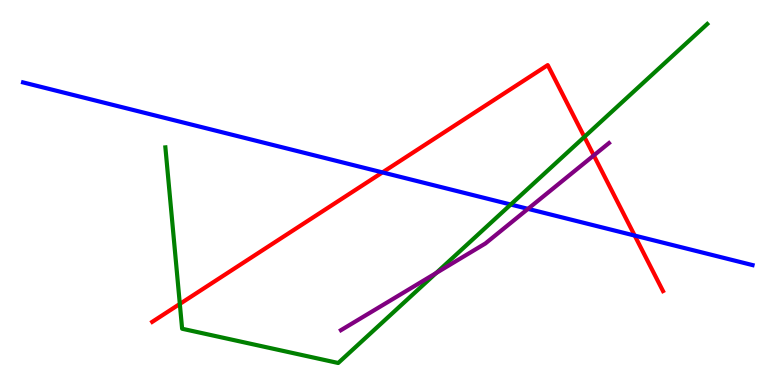[{'lines': ['blue', 'red'], 'intersections': [{'x': 4.93, 'y': 5.52}, {'x': 8.19, 'y': 3.88}]}, {'lines': ['green', 'red'], 'intersections': [{'x': 2.32, 'y': 2.11}, {'x': 7.54, 'y': 6.44}]}, {'lines': ['purple', 'red'], 'intersections': [{'x': 7.66, 'y': 5.96}]}, {'lines': ['blue', 'green'], 'intersections': [{'x': 6.59, 'y': 4.69}]}, {'lines': ['blue', 'purple'], 'intersections': [{'x': 6.81, 'y': 4.58}]}, {'lines': ['green', 'purple'], 'intersections': [{'x': 5.63, 'y': 2.91}]}]